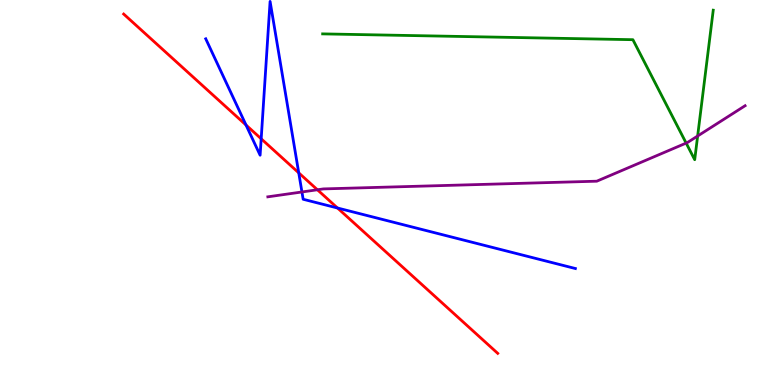[{'lines': ['blue', 'red'], 'intersections': [{'x': 3.17, 'y': 6.75}, {'x': 3.37, 'y': 6.4}, {'x': 3.85, 'y': 5.51}, {'x': 4.35, 'y': 4.6}]}, {'lines': ['green', 'red'], 'intersections': []}, {'lines': ['purple', 'red'], 'intersections': [{'x': 4.1, 'y': 5.07}]}, {'lines': ['blue', 'green'], 'intersections': []}, {'lines': ['blue', 'purple'], 'intersections': [{'x': 3.9, 'y': 5.01}]}, {'lines': ['green', 'purple'], 'intersections': [{'x': 8.85, 'y': 6.28}, {'x': 9.0, 'y': 6.47}]}]